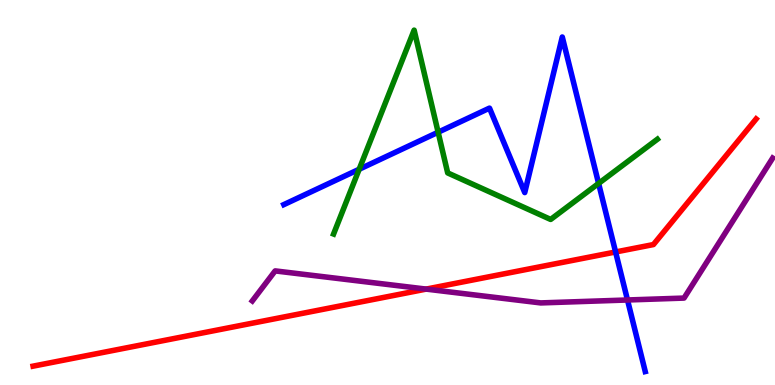[{'lines': ['blue', 'red'], 'intersections': [{'x': 7.94, 'y': 3.46}]}, {'lines': ['green', 'red'], 'intersections': []}, {'lines': ['purple', 'red'], 'intersections': [{'x': 5.5, 'y': 2.49}]}, {'lines': ['blue', 'green'], 'intersections': [{'x': 4.63, 'y': 5.6}, {'x': 5.65, 'y': 6.57}, {'x': 7.72, 'y': 5.24}]}, {'lines': ['blue', 'purple'], 'intersections': [{'x': 8.1, 'y': 2.21}]}, {'lines': ['green', 'purple'], 'intersections': []}]